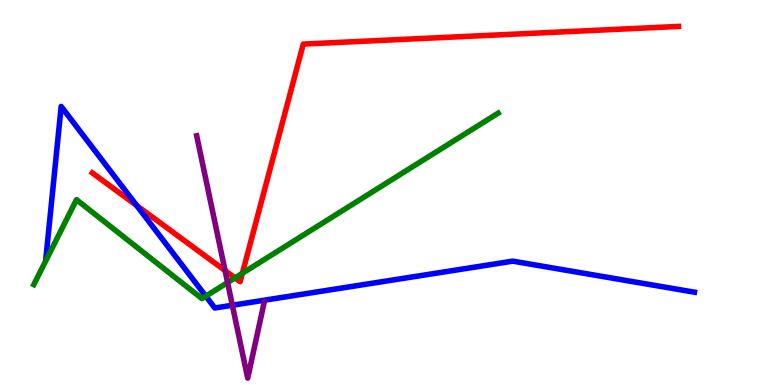[{'lines': ['blue', 'red'], 'intersections': [{'x': 1.76, 'y': 4.66}]}, {'lines': ['green', 'red'], 'intersections': [{'x': 3.03, 'y': 2.78}, {'x': 3.13, 'y': 2.9}]}, {'lines': ['purple', 'red'], 'intersections': [{'x': 2.9, 'y': 2.97}]}, {'lines': ['blue', 'green'], 'intersections': [{'x': 2.66, 'y': 2.31}]}, {'lines': ['blue', 'purple'], 'intersections': [{'x': 3.0, 'y': 2.07}]}, {'lines': ['green', 'purple'], 'intersections': [{'x': 2.94, 'y': 2.66}]}]